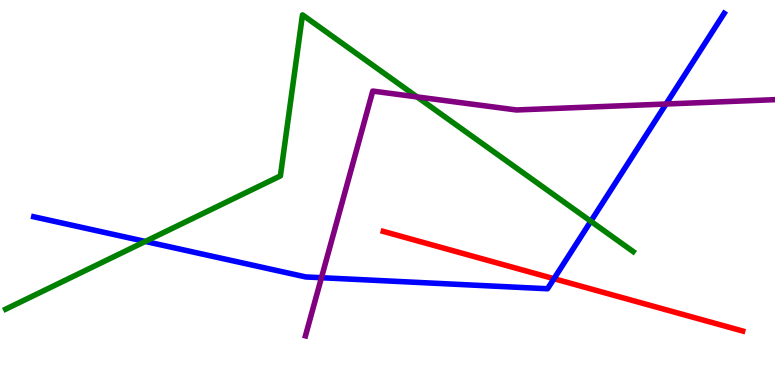[{'lines': ['blue', 'red'], 'intersections': [{'x': 7.15, 'y': 2.76}]}, {'lines': ['green', 'red'], 'intersections': []}, {'lines': ['purple', 'red'], 'intersections': []}, {'lines': ['blue', 'green'], 'intersections': [{'x': 1.87, 'y': 3.73}, {'x': 7.62, 'y': 4.25}]}, {'lines': ['blue', 'purple'], 'intersections': [{'x': 4.15, 'y': 2.79}, {'x': 8.59, 'y': 7.3}]}, {'lines': ['green', 'purple'], 'intersections': [{'x': 5.38, 'y': 7.48}]}]